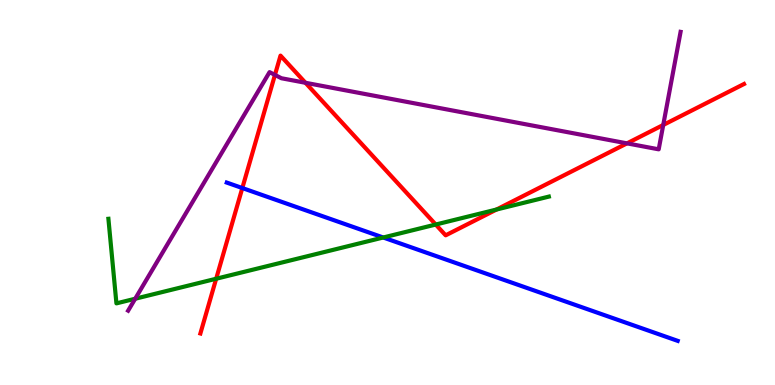[{'lines': ['blue', 'red'], 'intersections': [{'x': 3.13, 'y': 5.12}]}, {'lines': ['green', 'red'], 'intersections': [{'x': 2.79, 'y': 2.76}, {'x': 5.62, 'y': 4.17}, {'x': 6.41, 'y': 4.56}]}, {'lines': ['purple', 'red'], 'intersections': [{'x': 3.55, 'y': 8.05}, {'x': 3.94, 'y': 7.85}, {'x': 8.09, 'y': 6.28}, {'x': 8.56, 'y': 6.75}]}, {'lines': ['blue', 'green'], 'intersections': [{'x': 4.94, 'y': 3.83}]}, {'lines': ['blue', 'purple'], 'intersections': []}, {'lines': ['green', 'purple'], 'intersections': [{'x': 1.74, 'y': 2.24}]}]